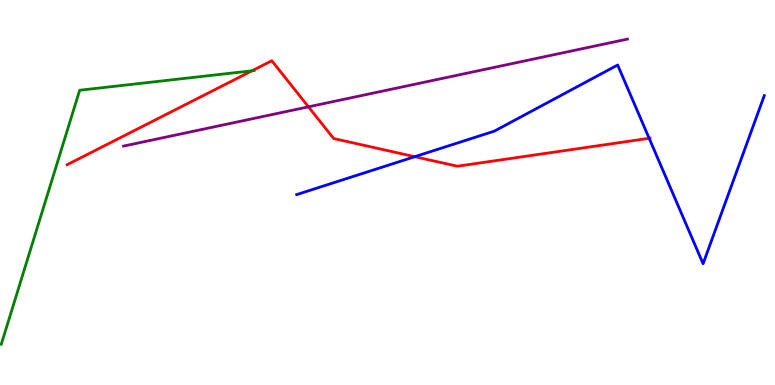[{'lines': ['blue', 'red'], 'intersections': [{'x': 5.35, 'y': 5.93}, {'x': 8.38, 'y': 6.41}]}, {'lines': ['green', 'red'], 'intersections': [{'x': 3.25, 'y': 8.16}]}, {'lines': ['purple', 'red'], 'intersections': [{'x': 3.98, 'y': 7.22}]}, {'lines': ['blue', 'green'], 'intersections': []}, {'lines': ['blue', 'purple'], 'intersections': []}, {'lines': ['green', 'purple'], 'intersections': []}]